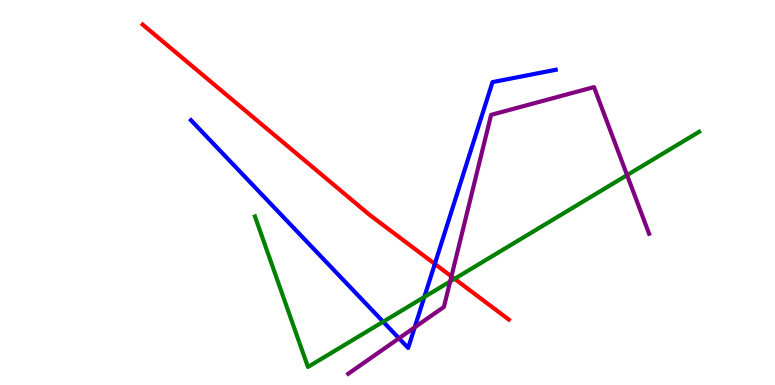[{'lines': ['blue', 'red'], 'intersections': [{'x': 5.61, 'y': 3.14}]}, {'lines': ['green', 'red'], 'intersections': [{'x': 5.87, 'y': 2.76}]}, {'lines': ['purple', 'red'], 'intersections': [{'x': 5.82, 'y': 2.82}]}, {'lines': ['blue', 'green'], 'intersections': [{'x': 4.94, 'y': 1.64}, {'x': 5.48, 'y': 2.29}]}, {'lines': ['blue', 'purple'], 'intersections': [{'x': 5.15, 'y': 1.21}, {'x': 5.35, 'y': 1.5}]}, {'lines': ['green', 'purple'], 'intersections': [{'x': 5.81, 'y': 2.69}, {'x': 8.09, 'y': 5.45}]}]